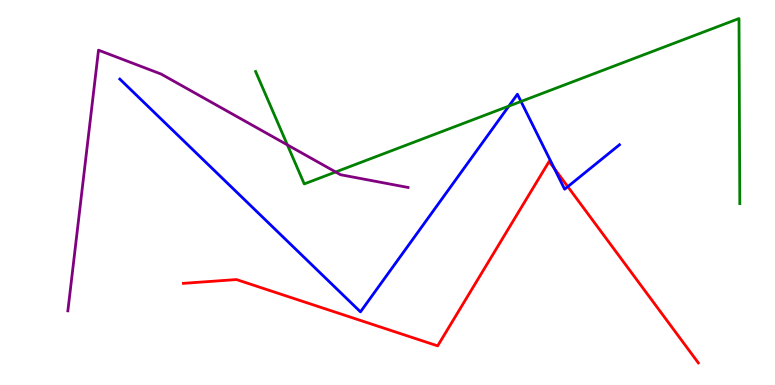[{'lines': ['blue', 'red'], 'intersections': [{'x': 7.15, 'y': 5.62}, {'x': 7.33, 'y': 5.15}]}, {'lines': ['green', 'red'], 'intersections': []}, {'lines': ['purple', 'red'], 'intersections': []}, {'lines': ['blue', 'green'], 'intersections': [{'x': 6.57, 'y': 7.24}, {'x': 6.72, 'y': 7.36}]}, {'lines': ['blue', 'purple'], 'intersections': []}, {'lines': ['green', 'purple'], 'intersections': [{'x': 3.71, 'y': 6.24}, {'x': 4.33, 'y': 5.53}]}]